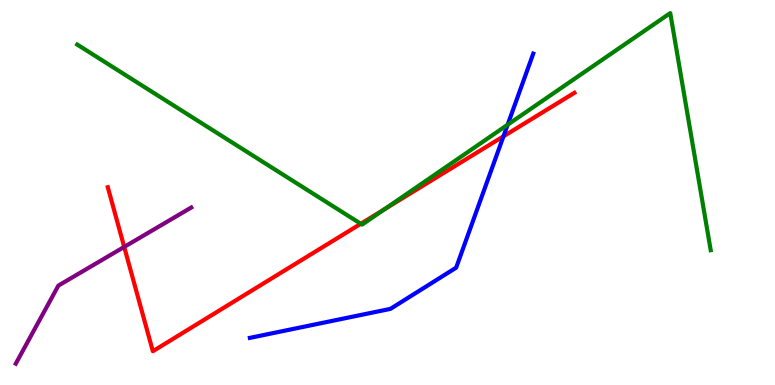[{'lines': ['blue', 'red'], 'intersections': [{'x': 6.5, 'y': 6.46}]}, {'lines': ['green', 'red'], 'intersections': [{'x': 4.66, 'y': 4.19}, {'x': 4.96, 'y': 4.56}]}, {'lines': ['purple', 'red'], 'intersections': [{'x': 1.6, 'y': 3.59}]}, {'lines': ['blue', 'green'], 'intersections': [{'x': 6.55, 'y': 6.76}]}, {'lines': ['blue', 'purple'], 'intersections': []}, {'lines': ['green', 'purple'], 'intersections': []}]